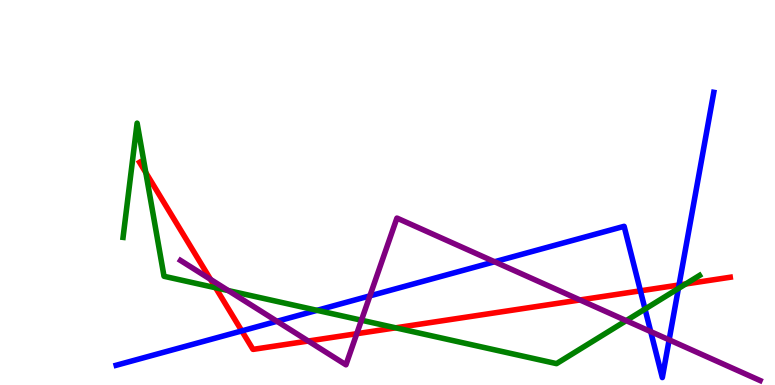[{'lines': ['blue', 'red'], 'intersections': [{'x': 3.12, 'y': 1.4}, {'x': 8.26, 'y': 2.45}, {'x': 8.76, 'y': 2.6}]}, {'lines': ['green', 'red'], 'intersections': [{'x': 1.88, 'y': 5.52}, {'x': 2.78, 'y': 2.53}, {'x': 5.11, 'y': 1.49}, {'x': 8.85, 'y': 2.62}]}, {'lines': ['purple', 'red'], 'intersections': [{'x': 2.72, 'y': 2.74}, {'x': 3.98, 'y': 1.14}, {'x': 4.6, 'y': 1.33}, {'x': 7.48, 'y': 2.21}]}, {'lines': ['blue', 'green'], 'intersections': [{'x': 4.09, 'y': 1.94}, {'x': 8.32, 'y': 1.97}, {'x': 8.75, 'y': 2.51}]}, {'lines': ['blue', 'purple'], 'intersections': [{'x': 3.57, 'y': 1.65}, {'x': 4.77, 'y': 2.32}, {'x': 6.38, 'y': 3.2}, {'x': 8.4, 'y': 1.39}, {'x': 8.63, 'y': 1.17}]}, {'lines': ['green', 'purple'], 'intersections': [{'x': 2.95, 'y': 2.45}, {'x': 4.66, 'y': 1.68}, {'x': 8.08, 'y': 1.67}]}]